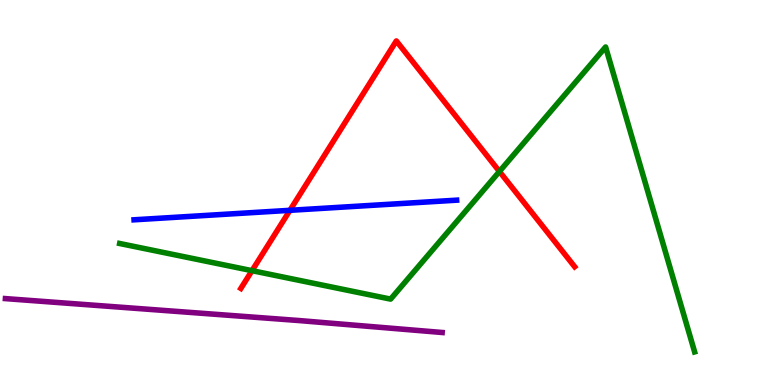[{'lines': ['blue', 'red'], 'intersections': [{'x': 3.74, 'y': 4.54}]}, {'lines': ['green', 'red'], 'intersections': [{'x': 3.25, 'y': 2.97}, {'x': 6.44, 'y': 5.55}]}, {'lines': ['purple', 'red'], 'intersections': []}, {'lines': ['blue', 'green'], 'intersections': []}, {'lines': ['blue', 'purple'], 'intersections': []}, {'lines': ['green', 'purple'], 'intersections': []}]